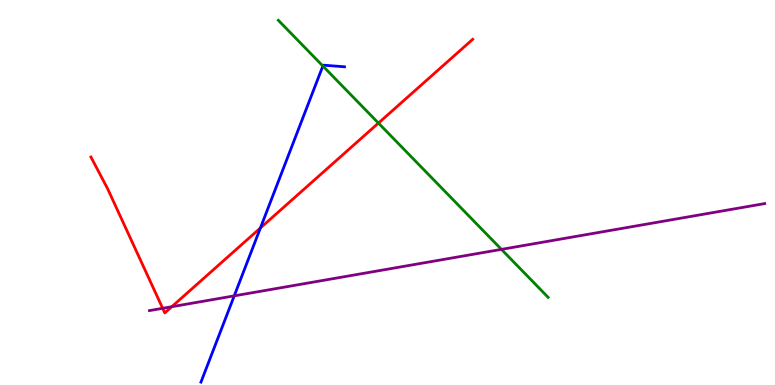[{'lines': ['blue', 'red'], 'intersections': [{'x': 3.36, 'y': 4.08}]}, {'lines': ['green', 'red'], 'intersections': [{'x': 4.88, 'y': 6.8}]}, {'lines': ['purple', 'red'], 'intersections': [{'x': 2.1, 'y': 1.99}, {'x': 2.22, 'y': 2.03}]}, {'lines': ['blue', 'green'], 'intersections': [{'x': 4.17, 'y': 8.29}]}, {'lines': ['blue', 'purple'], 'intersections': [{'x': 3.02, 'y': 2.32}]}, {'lines': ['green', 'purple'], 'intersections': [{'x': 6.47, 'y': 3.52}]}]